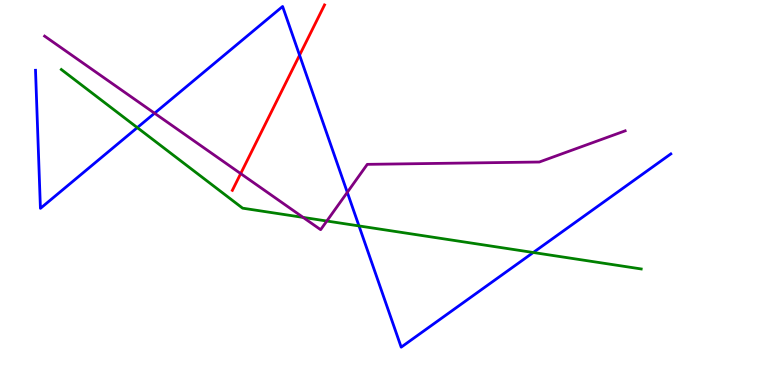[{'lines': ['blue', 'red'], 'intersections': [{'x': 3.87, 'y': 8.57}]}, {'lines': ['green', 'red'], 'intersections': []}, {'lines': ['purple', 'red'], 'intersections': [{'x': 3.11, 'y': 5.49}]}, {'lines': ['blue', 'green'], 'intersections': [{'x': 1.77, 'y': 6.69}, {'x': 4.63, 'y': 4.13}, {'x': 6.88, 'y': 3.44}]}, {'lines': ['blue', 'purple'], 'intersections': [{'x': 1.99, 'y': 7.06}, {'x': 4.48, 'y': 5.0}]}, {'lines': ['green', 'purple'], 'intersections': [{'x': 3.91, 'y': 4.35}, {'x': 4.22, 'y': 4.26}]}]